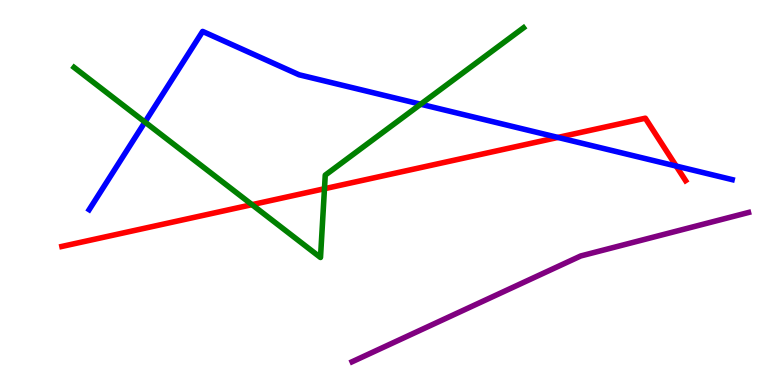[{'lines': ['blue', 'red'], 'intersections': [{'x': 7.2, 'y': 6.43}, {'x': 8.73, 'y': 5.69}]}, {'lines': ['green', 'red'], 'intersections': [{'x': 3.25, 'y': 4.68}, {'x': 4.19, 'y': 5.1}]}, {'lines': ['purple', 'red'], 'intersections': []}, {'lines': ['blue', 'green'], 'intersections': [{'x': 1.87, 'y': 6.83}, {'x': 5.43, 'y': 7.29}]}, {'lines': ['blue', 'purple'], 'intersections': []}, {'lines': ['green', 'purple'], 'intersections': []}]